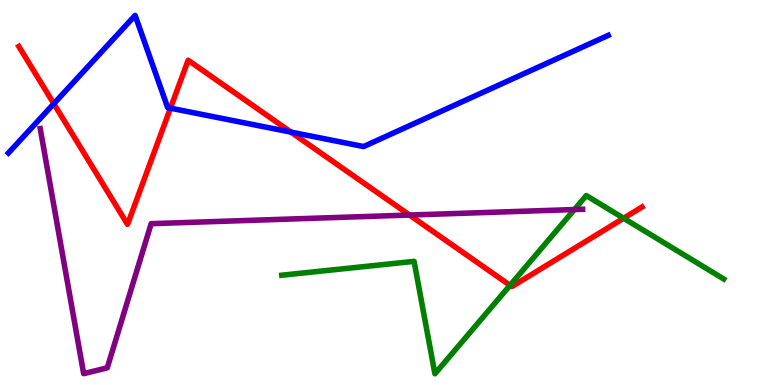[{'lines': ['blue', 'red'], 'intersections': [{'x': 0.694, 'y': 7.31}, {'x': 2.2, 'y': 7.19}, {'x': 3.75, 'y': 6.57}]}, {'lines': ['green', 'red'], 'intersections': [{'x': 6.58, 'y': 2.59}, {'x': 8.05, 'y': 4.33}]}, {'lines': ['purple', 'red'], 'intersections': [{'x': 5.28, 'y': 4.41}]}, {'lines': ['blue', 'green'], 'intersections': []}, {'lines': ['blue', 'purple'], 'intersections': []}, {'lines': ['green', 'purple'], 'intersections': [{'x': 7.41, 'y': 4.56}]}]